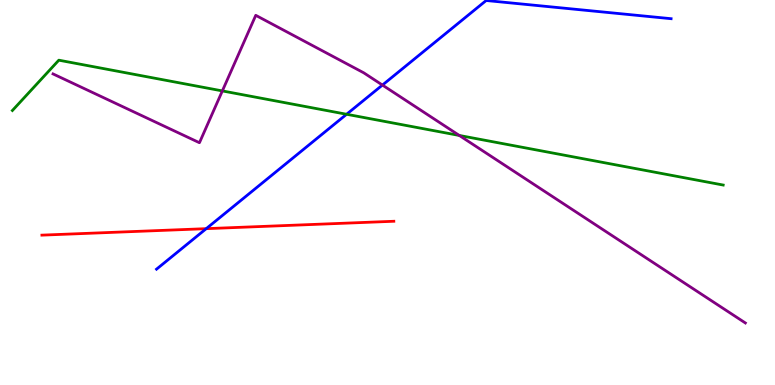[{'lines': ['blue', 'red'], 'intersections': [{'x': 2.66, 'y': 4.06}]}, {'lines': ['green', 'red'], 'intersections': []}, {'lines': ['purple', 'red'], 'intersections': []}, {'lines': ['blue', 'green'], 'intersections': [{'x': 4.47, 'y': 7.03}]}, {'lines': ['blue', 'purple'], 'intersections': [{'x': 4.93, 'y': 7.79}]}, {'lines': ['green', 'purple'], 'intersections': [{'x': 2.87, 'y': 7.64}, {'x': 5.93, 'y': 6.48}]}]